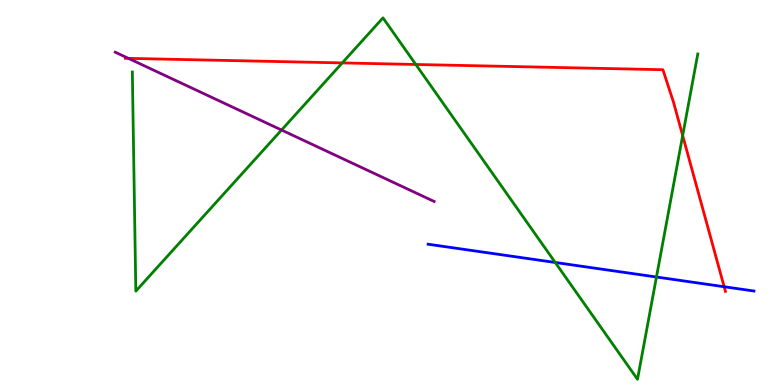[{'lines': ['blue', 'red'], 'intersections': [{'x': 9.34, 'y': 2.55}]}, {'lines': ['green', 'red'], 'intersections': [{'x': 4.42, 'y': 8.37}, {'x': 5.37, 'y': 8.33}, {'x': 8.81, 'y': 6.48}]}, {'lines': ['purple', 'red'], 'intersections': [{'x': 1.66, 'y': 8.48}]}, {'lines': ['blue', 'green'], 'intersections': [{'x': 7.16, 'y': 3.18}, {'x': 8.47, 'y': 2.8}]}, {'lines': ['blue', 'purple'], 'intersections': []}, {'lines': ['green', 'purple'], 'intersections': [{'x': 3.63, 'y': 6.62}]}]